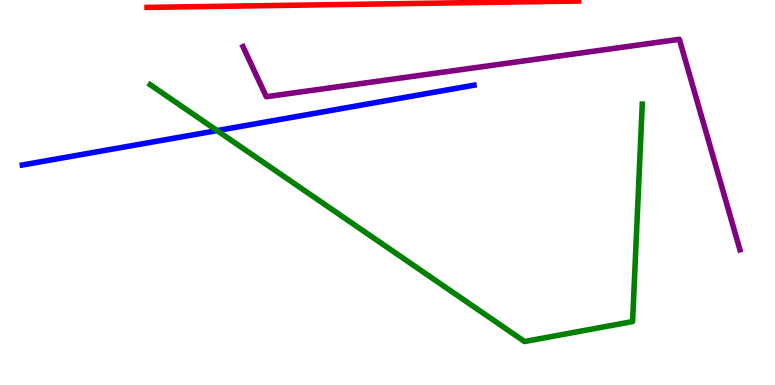[{'lines': ['blue', 'red'], 'intersections': []}, {'lines': ['green', 'red'], 'intersections': []}, {'lines': ['purple', 'red'], 'intersections': []}, {'lines': ['blue', 'green'], 'intersections': [{'x': 2.8, 'y': 6.61}]}, {'lines': ['blue', 'purple'], 'intersections': []}, {'lines': ['green', 'purple'], 'intersections': []}]